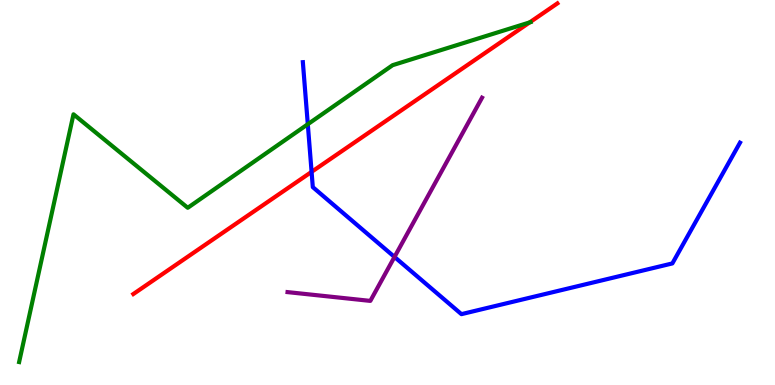[{'lines': ['blue', 'red'], 'intersections': [{'x': 4.02, 'y': 5.54}]}, {'lines': ['green', 'red'], 'intersections': [{'x': 6.83, 'y': 9.42}]}, {'lines': ['purple', 'red'], 'intersections': []}, {'lines': ['blue', 'green'], 'intersections': [{'x': 3.97, 'y': 6.77}]}, {'lines': ['blue', 'purple'], 'intersections': [{'x': 5.09, 'y': 3.33}]}, {'lines': ['green', 'purple'], 'intersections': []}]